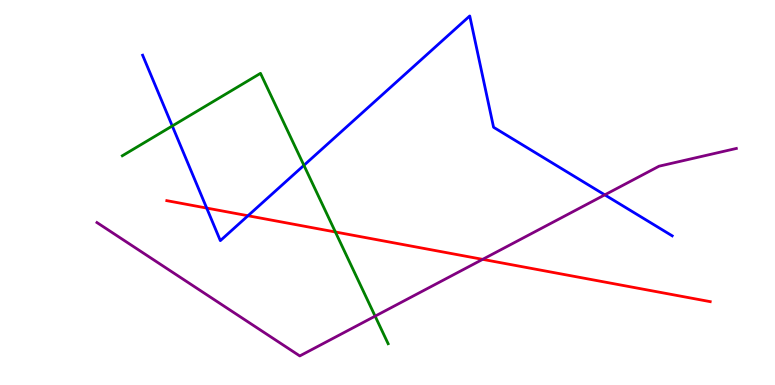[{'lines': ['blue', 'red'], 'intersections': [{'x': 2.67, 'y': 4.6}, {'x': 3.2, 'y': 4.4}]}, {'lines': ['green', 'red'], 'intersections': [{'x': 4.33, 'y': 3.97}]}, {'lines': ['purple', 'red'], 'intersections': [{'x': 6.23, 'y': 3.26}]}, {'lines': ['blue', 'green'], 'intersections': [{'x': 2.22, 'y': 6.73}, {'x': 3.92, 'y': 5.71}]}, {'lines': ['blue', 'purple'], 'intersections': [{'x': 7.8, 'y': 4.94}]}, {'lines': ['green', 'purple'], 'intersections': [{'x': 4.84, 'y': 1.79}]}]